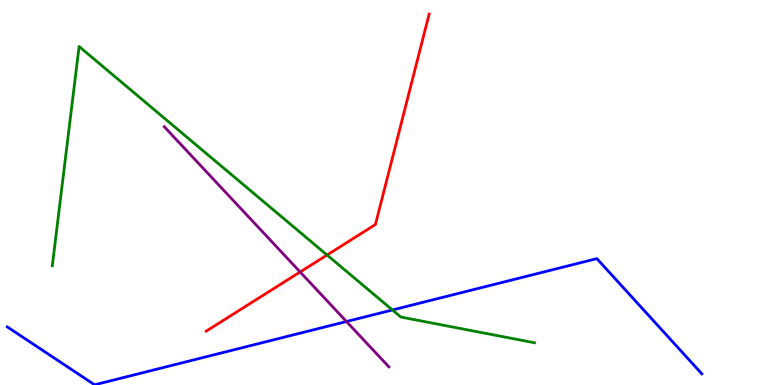[{'lines': ['blue', 'red'], 'intersections': []}, {'lines': ['green', 'red'], 'intersections': [{'x': 4.22, 'y': 3.38}]}, {'lines': ['purple', 'red'], 'intersections': [{'x': 3.87, 'y': 2.94}]}, {'lines': ['blue', 'green'], 'intersections': [{'x': 5.06, 'y': 1.95}]}, {'lines': ['blue', 'purple'], 'intersections': [{'x': 4.47, 'y': 1.65}]}, {'lines': ['green', 'purple'], 'intersections': []}]